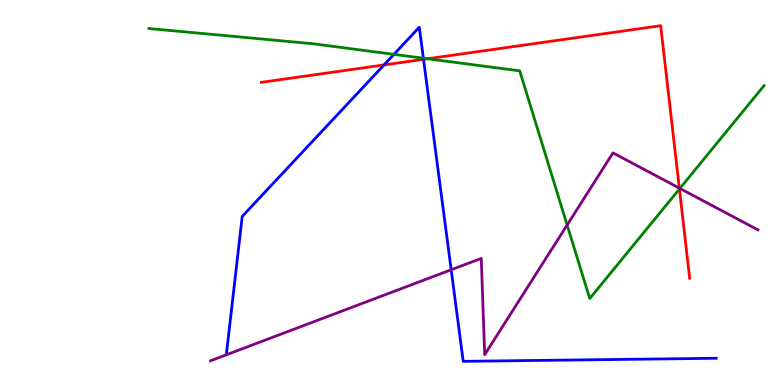[{'lines': ['blue', 'red'], 'intersections': [{'x': 4.96, 'y': 8.31}, {'x': 5.46, 'y': 8.46}]}, {'lines': ['green', 'red'], 'intersections': [{'x': 5.52, 'y': 8.47}, {'x': 8.77, 'y': 5.09}]}, {'lines': ['purple', 'red'], 'intersections': [{'x': 8.77, 'y': 5.11}]}, {'lines': ['blue', 'green'], 'intersections': [{'x': 5.08, 'y': 8.59}, {'x': 5.46, 'y': 8.49}]}, {'lines': ['blue', 'purple'], 'intersections': [{'x': 5.82, 'y': 2.99}]}, {'lines': ['green', 'purple'], 'intersections': [{'x': 7.32, 'y': 4.16}, {'x': 8.77, 'y': 5.11}]}]